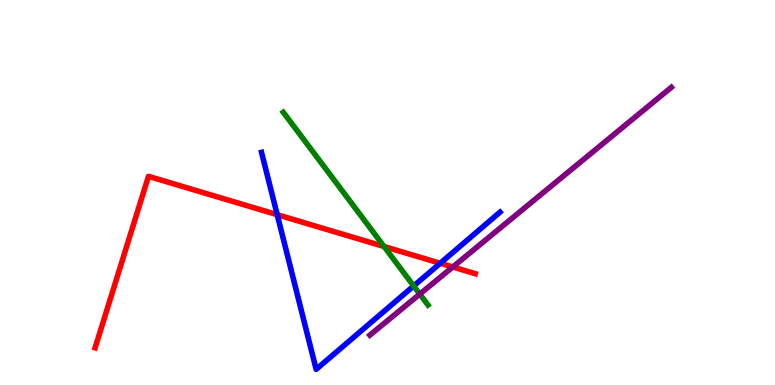[{'lines': ['blue', 'red'], 'intersections': [{'x': 3.58, 'y': 4.42}, {'x': 5.68, 'y': 3.16}]}, {'lines': ['green', 'red'], 'intersections': [{'x': 4.96, 'y': 3.6}]}, {'lines': ['purple', 'red'], 'intersections': [{'x': 5.84, 'y': 3.07}]}, {'lines': ['blue', 'green'], 'intersections': [{'x': 5.34, 'y': 2.57}]}, {'lines': ['blue', 'purple'], 'intersections': []}, {'lines': ['green', 'purple'], 'intersections': [{'x': 5.42, 'y': 2.36}]}]